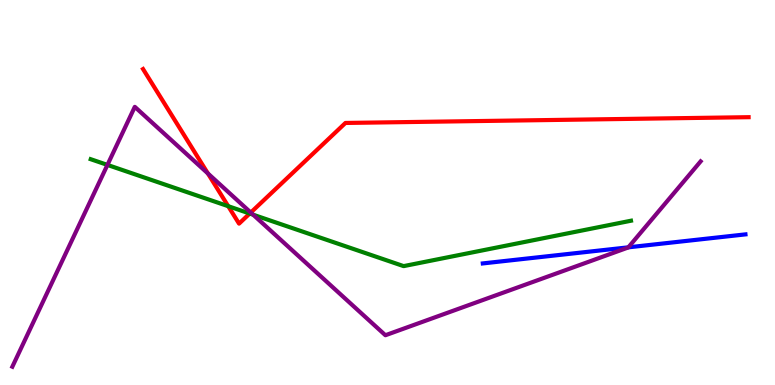[{'lines': ['blue', 'red'], 'intersections': []}, {'lines': ['green', 'red'], 'intersections': [{'x': 2.94, 'y': 4.64}, {'x': 3.22, 'y': 4.45}]}, {'lines': ['purple', 'red'], 'intersections': [{'x': 2.68, 'y': 5.5}, {'x': 3.24, 'y': 4.48}]}, {'lines': ['blue', 'green'], 'intersections': []}, {'lines': ['blue', 'purple'], 'intersections': [{'x': 8.11, 'y': 3.58}]}, {'lines': ['green', 'purple'], 'intersections': [{'x': 1.39, 'y': 5.72}, {'x': 3.27, 'y': 4.42}]}]